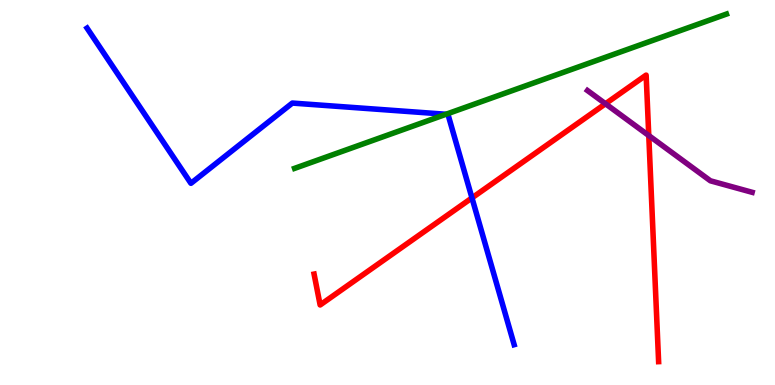[{'lines': ['blue', 'red'], 'intersections': [{'x': 6.09, 'y': 4.86}]}, {'lines': ['green', 'red'], 'intersections': []}, {'lines': ['purple', 'red'], 'intersections': [{'x': 7.81, 'y': 7.3}, {'x': 8.37, 'y': 6.48}]}, {'lines': ['blue', 'green'], 'intersections': [{'x': 5.76, 'y': 7.03}]}, {'lines': ['blue', 'purple'], 'intersections': []}, {'lines': ['green', 'purple'], 'intersections': []}]